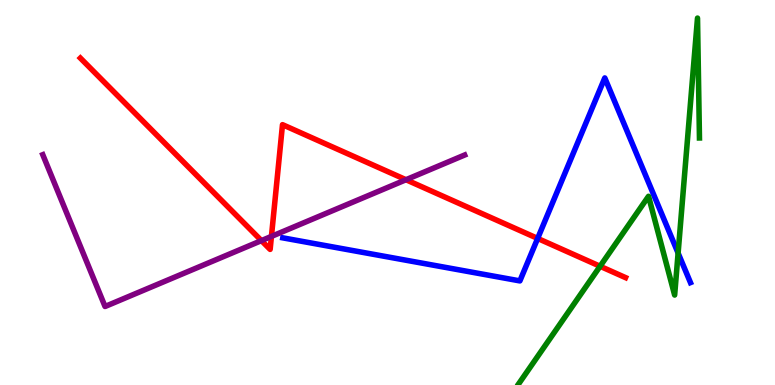[{'lines': ['blue', 'red'], 'intersections': [{'x': 6.94, 'y': 3.81}]}, {'lines': ['green', 'red'], 'intersections': [{'x': 7.74, 'y': 3.08}]}, {'lines': ['purple', 'red'], 'intersections': [{'x': 3.37, 'y': 3.75}, {'x': 3.5, 'y': 3.86}, {'x': 5.24, 'y': 5.33}]}, {'lines': ['blue', 'green'], 'intersections': [{'x': 8.75, 'y': 3.43}]}, {'lines': ['blue', 'purple'], 'intersections': []}, {'lines': ['green', 'purple'], 'intersections': []}]